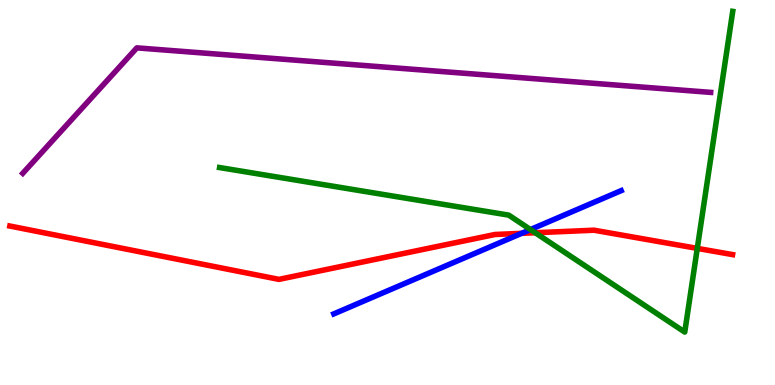[{'lines': ['blue', 'red'], 'intersections': [{'x': 6.73, 'y': 3.94}]}, {'lines': ['green', 'red'], 'intersections': [{'x': 6.91, 'y': 3.95}, {'x': 9.0, 'y': 3.55}]}, {'lines': ['purple', 'red'], 'intersections': []}, {'lines': ['blue', 'green'], 'intersections': [{'x': 6.84, 'y': 4.04}]}, {'lines': ['blue', 'purple'], 'intersections': []}, {'lines': ['green', 'purple'], 'intersections': []}]